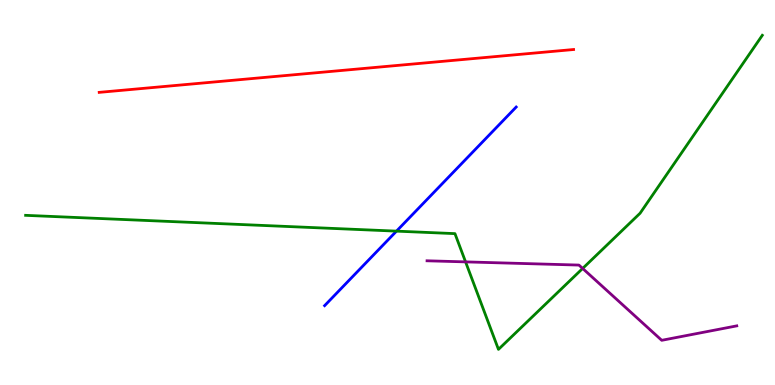[{'lines': ['blue', 'red'], 'intersections': []}, {'lines': ['green', 'red'], 'intersections': []}, {'lines': ['purple', 'red'], 'intersections': []}, {'lines': ['blue', 'green'], 'intersections': [{'x': 5.12, 'y': 4.0}]}, {'lines': ['blue', 'purple'], 'intersections': []}, {'lines': ['green', 'purple'], 'intersections': [{'x': 6.01, 'y': 3.2}, {'x': 7.52, 'y': 3.03}]}]